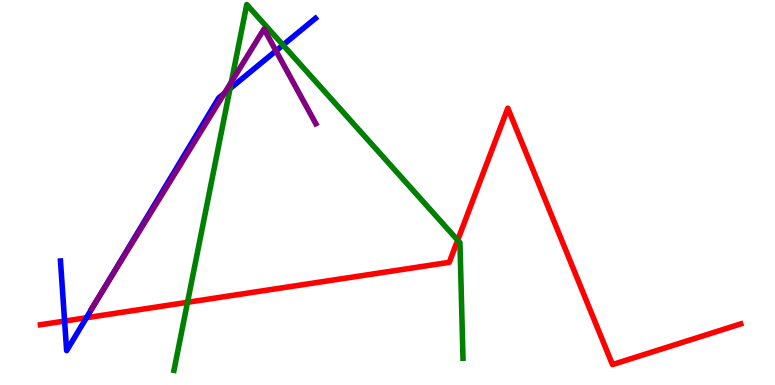[{'lines': ['blue', 'red'], 'intersections': [{'x': 0.834, 'y': 1.66}, {'x': 1.12, 'y': 1.75}]}, {'lines': ['green', 'red'], 'intersections': [{'x': 2.42, 'y': 2.15}, {'x': 5.91, 'y': 3.76}]}, {'lines': ['purple', 'red'], 'intersections': []}, {'lines': ['blue', 'green'], 'intersections': [{'x': 2.97, 'y': 7.7}, {'x': 3.65, 'y': 8.83}]}, {'lines': ['blue', 'purple'], 'intersections': [{'x': 1.34, 'y': 2.49}, {'x': 2.9, 'y': 7.58}, {'x': 3.56, 'y': 8.68}]}, {'lines': ['green', 'purple'], 'intersections': [{'x': 2.99, 'y': 7.87}]}]